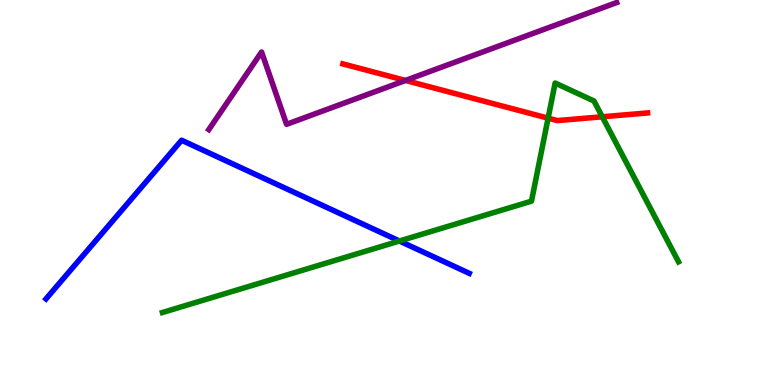[{'lines': ['blue', 'red'], 'intersections': []}, {'lines': ['green', 'red'], 'intersections': [{'x': 7.07, 'y': 6.93}, {'x': 7.77, 'y': 6.97}]}, {'lines': ['purple', 'red'], 'intersections': [{'x': 5.23, 'y': 7.91}]}, {'lines': ['blue', 'green'], 'intersections': [{'x': 5.15, 'y': 3.74}]}, {'lines': ['blue', 'purple'], 'intersections': []}, {'lines': ['green', 'purple'], 'intersections': []}]